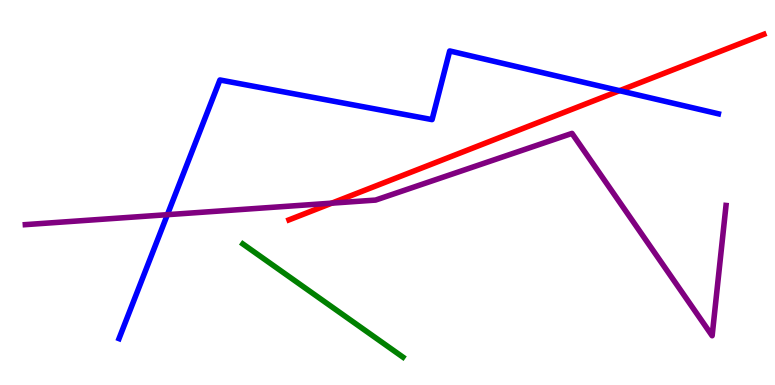[{'lines': ['blue', 'red'], 'intersections': [{'x': 7.99, 'y': 7.64}]}, {'lines': ['green', 'red'], 'intersections': []}, {'lines': ['purple', 'red'], 'intersections': [{'x': 4.28, 'y': 4.72}]}, {'lines': ['blue', 'green'], 'intersections': []}, {'lines': ['blue', 'purple'], 'intersections': [{'x': 2.16, 'y': 4.42}]}, {'lines': ['green', 'purple'], 'intersections': []}]